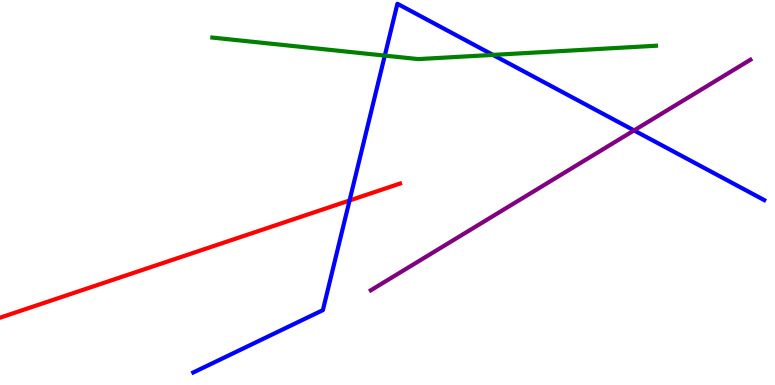[{'lines': ['blue', 'red'], 'intersections': [{'x': 4.51, 'y': 4.79}]}, {'lines': ['green', 'red'], 'intersections': []}, {'lines': ['purple', 'red'], 'intersections': []}, {'lines': ['blue', 'green'], 'intersections': [{'x': 4.97, 'y': 8.56}, {'x': 6.36, 'y': 8.57}]}, {'lines': ['blue', 'purple'], 'intersections': [{'x': 8.18, 'y': 6.61}]}, {'lines': ['green', 'purple'], 'intersections': []}]